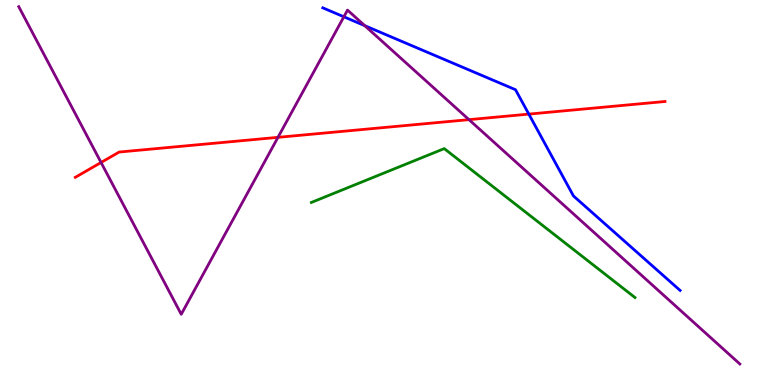[{'lines': ['blue', 'red'], 'intersections': [{'x': 6.82, 'y': 7.04}]}, {'lines': ['green', 'red'], 'intersections': []}, {'lines': ['purple', 'red'], 'intersections': [{'x': 1.3, 'y': 5.78}, {'x': 3.59, 'y': 6.43}, {'x': 6.05, 'y': 6.89}]}, {'lines': ['blue', 'green'], 'intersections': []}, {'lines': ['blue', 'purple'], 'intersections': [{'x': 4.44, 'y': 9.56}, {'x': 4.71, 'y': 9.33}]}, {'lines': ['green', 'purple'], 'intersections': []}]